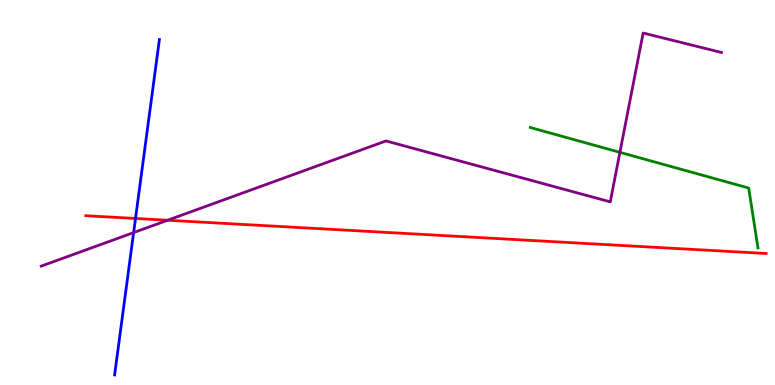[{'lines': ['blue', 'red'], 'intersections': [{'x': 1.75, 'y': 4.33}]}, {'lines': ['green', 'red'], 'intersections': []}, {'lines': ['purple', 'red'], 'intersections': [{'x': 2.16, 'y': 4.28}]}, {'lines': ['blue', 'green'], 'intersections': []}, {'lines': ['blue', 'purple'], 'intersections': [{'x': 1.72, 'y': 3.96}]}, {'lines': ['green', 'purple'], 'intersections': [{'x': 8.0, 'y': 6.04}]}]